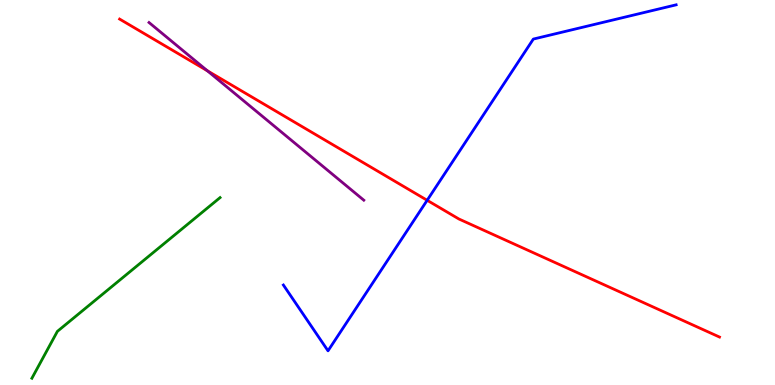[{'lines': ['blue', 'red'], 'intersections': [{'x': 5.51, 'y': 4.8}]}, {'lines': ['green', 'red'], 'intersections': []}, {'lines': ['purple', 'red'], 'intersections': [{'x': 2.68, 'y': 8.16}]}, {'lines': ['blue', 'green'], 'intersections': []}, {'lines': ['blue', 'purple'], 'intersections': []}, {'lines': ['green', 'purple'], 'intersections': []}]